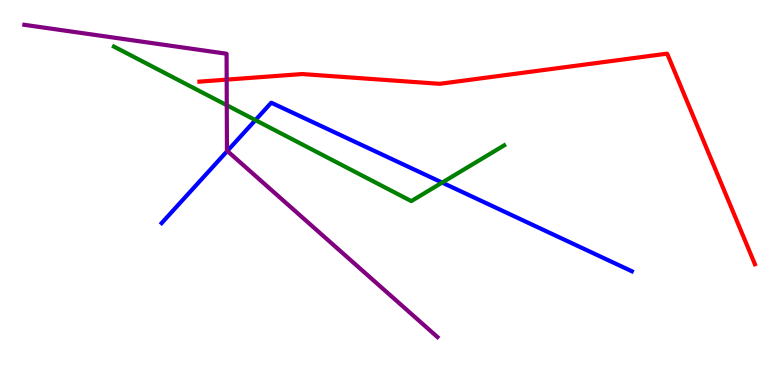[{'lines': ['blue', 'red'], 'intersections': []}, {'lines': ['green', 'red'], 'intersections': []}, {'lines': ['purple', 'red'], 'intersections': [{'x': 2.92, 'y': 7.93}]}, {'lines': ['blue', 'green'], 'intersections': [{'x': 3.3, 'y': 6.88}, {'x': 5.71, 'y': 5.26}]}, {'lines': ['blue', 'purple'], 'intersections': [{'x': 2.93, 'y': 6.08}]}, {'lines': ['green', 'purple'], 'intersections': [{'x': 2.93, 'y': 7.27}]}]